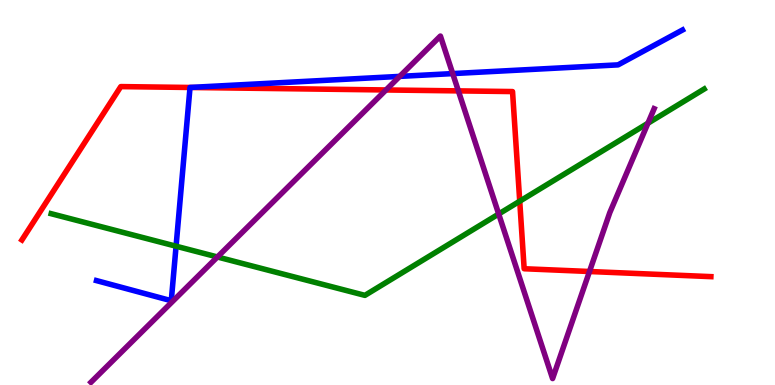[{'lines': ['blue', 'red'], 'intersections': [{'x': 2.45, 'y': 7.73}]}, {'lines': ['green', 'red'], 'intersections': [{'x': 6.71, 'y': 4.77}]}, {'lines': ['purple', 'red'], 'intersections': [{'x': 4.98, 'y': 7.66}, {'x': 5.91, 'y': 7.64}, {'x': 7.61, 'y': 2.95}]}, {'lines': ['blue', 'green'], 'intersections': [{'x': 2.27, 'y': 3.6}]}, {'lines': ['blue', 'purple'], 'intersections': [{'x': 5.16, 'y': 8.02}, {'x': 5.84, 'y': 8.09}]}, {'lines': ['green', 'purple'], 'intersections': [{'x': 2.81, 'y': 3.33}, {'x': 6.43, 'y': 4.44}, {'x': 8.36, 'y': 6.8}]}]